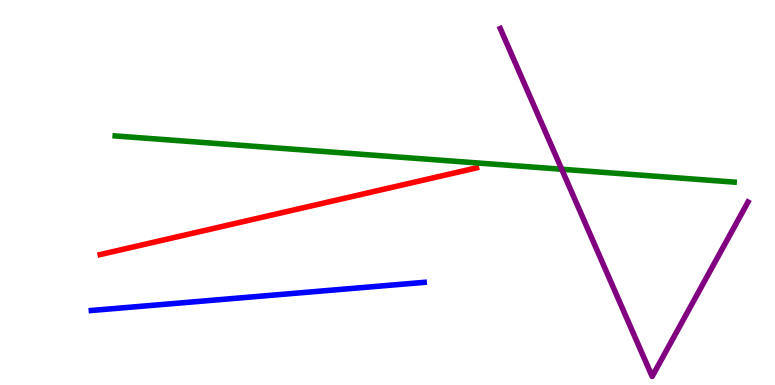[{'lines': ['blue', 'red'], 'intersections': []}, {'lines': ['green', 'red'], 'intersections': []}, {'lines': ['purple', 'red'], 'intersections': []}, {'lines': ['blue', 'green'], 'intersections': []}, {'lines': ['blue', 'purple'], 'intersections': []}, {'lines': ['green', 'purple'], 'intersections': [{'x': 7.25, 'y': 5.6}]}]